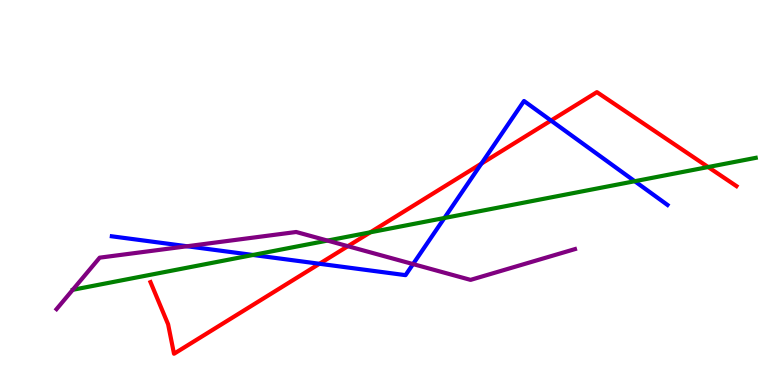[{'lines': ['blue', 'red'], 'intersections': [{'x': 4.12, 'y': 3.15}, {'x': 6.21, 'y': 5.75}, {'x': 7.11, 'y': 6.87}]}, {'lines': ['green', 'red'], 'intersections': [{'x': 4.78, 'y': 3.97}, {'x': 9.14, 'y': 5.66}]}, {'lines': ['purple', 'red'], 'intersections': [{'x': 4.49, 'y': 3.61}]}, {'lines': ['blue', 'green'], 'intersections': [{'x': 3.26, 'y': 3.38}, {'x': 5.73, 'y': 4.34}, {'x': 8.19, 'y': 5.29}]}, {'lines': ['blue', 'purple'], 'intersections': [{'x': 2.41, 'y': 3.6}, {'x': 5.33, 'y': 3.14}]}, {'lines': ['green', 'purple'], 'intersections': [{'x': 4.23, 'y': 3.75}]}]